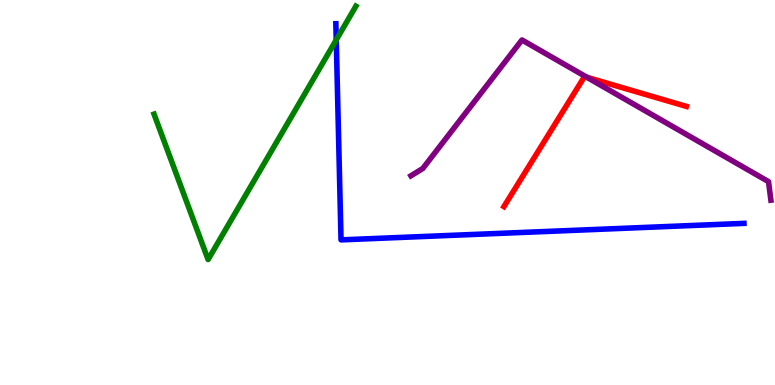[{'lines': ['blue', 'red'], 'intersections': []}, {'lines': ['green', 'red'], 'intersections': []}, {'lines': ['purple', 'red'], 'intersections': [{'x': 7.57, 'y': 7.99}]}, {'lines': ['blue', 'green'], 'intersections': [{'x': 4.34, 'y': 8.96}]}, {'lines': ['blue', 'purple'], 'intersections': []}, {'lines': ['green', 'purple'], 'intersections': []}]